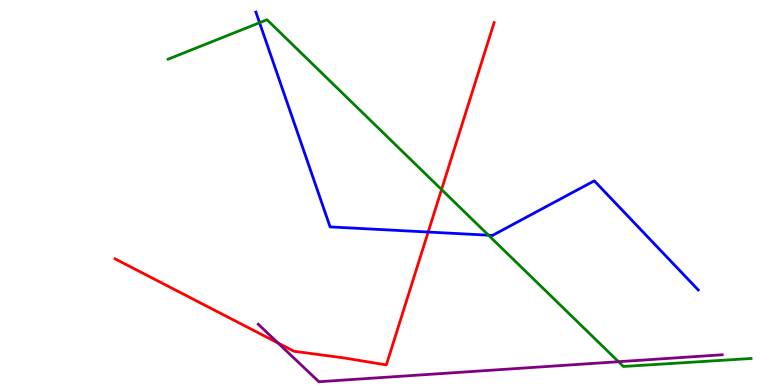[{'lines': ['blue', 'red'], 'intersections': [{'x': 5.52, 'y': 3.97}]}, {'lines': ['green', 'red'], 'intersections': [{'x': 5.7, 'y': 5.08}]}, {'lines': ['purple', 'red'], 'intersections': [{'x': 3.59, 'y': 1.09}]}, {'lines': ['blue', 'green'], 'intersections': [{'x': 3.35, 'y': 9.41}, {'x': 6.3, 'y': 3.89}]}, {'lines': ['blue', 'purple'], 'intersections': []}, {'lines': ['green', 'purple'], 'intersections': [{'x': 7.98, 'y': 0.605}]}]